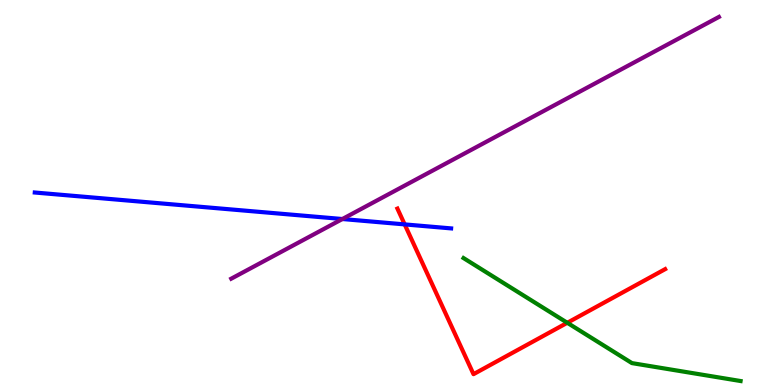[{'lines': ['blue', 'red'], 'intersections': [{'x': 5.22, 'y': 4.17}]}, {'lines': ['green', 'red'], 'intersections': [{'x': 7.32, 'y': 1.62}]}, {'lines': ['purple', 'red'], 'intersections': []}, {'lines': ['blue', 'green'], 'intersections': []}, {'lines': ['blue', 'purple'], 'intersections': [{'x': 4.42, 'y': 4.31}]}, {'lines': ['green', 'purple'], 'intersections': []}]